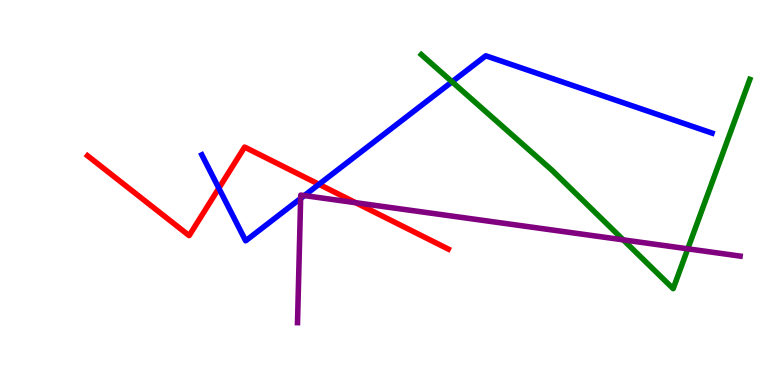[{'lines': ['blue', 'red'], 'intersections': [{'x': 2.82, 'y': 5.11}, {'x': 4.12, 'y': 5.21}]}, {'lines': ['green', 'red'], 'intersections': []}, {'lines': ['purple', 'red'], 'intersections': [{'x': 4.59, 'y': 4.73}]}, {'lines': ['blue', 'green'], 'intersections': [{'x': 5.83, 'y': 7.88}]}, {'lines': ['blue', 'purple'], 'intersections': [{'x': 3.88, 'y': 4.85}, {'x': 3.93, 'y': 4.92}]}, {'lines': ['green', 'purple'], 'intersections': [{'x': 8.04, 'y': 3.77}, {'x': 8.87, 'y': 3.54}]}]